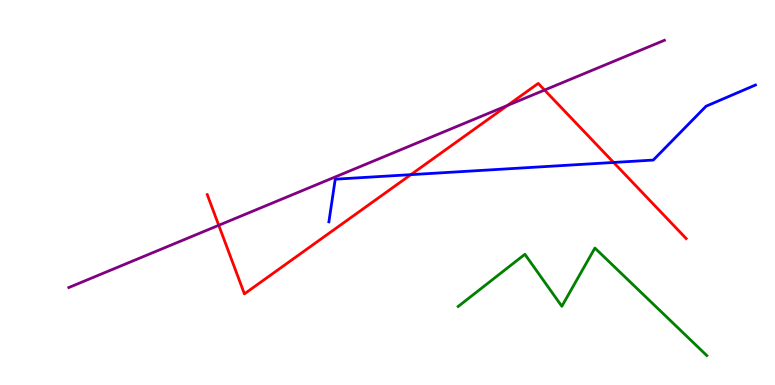[{'lines': ['blue', 'red'], 'intersections': [{'x': 5.3, 'y': 5.46}, {'x': 7.92, 'y': 5.78}]}, {'lines': ['green', 'red'], 'intersections': []}, {'lines': ['purple', 'red'], 'intersections': [{'x': 2.82, 'y': 4.15}, {'x': 6.55, 'y': 7.26}, {'x': 7.03, 'y': 7.66}]}, {'lines': ['blue', 'green'], 'intersections': []}, {'lines': ['blue', 'purple'], 'intersections': []}, {'lines': ['green', 'purple'], 'intersections': []}]